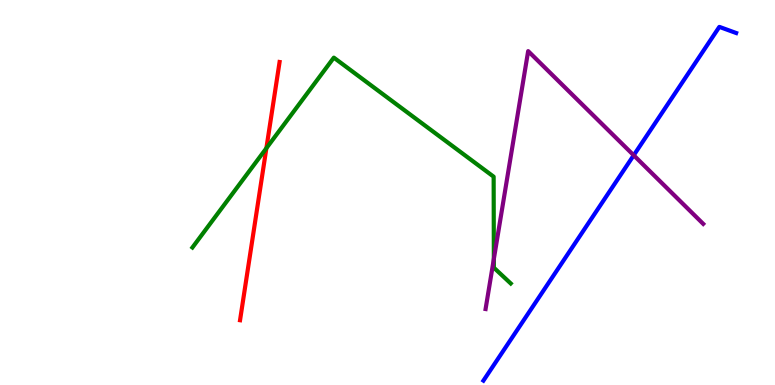[{'lines': ['blue', 'red'], 'intersections': []}, {'lines': ['green', 'red'], 'intersections': [{'x': 3.44, 'y': 6.15}]}, {'lines': ['purple', 'red'], 'intersections': []}, {'lines': ['blue', 'green'], 'intersections': []}, {'lines': ['blue', 'purple'], 'intersections': [{'x': 8.18, 'y': 5.97}]}, {'lines': ['green', 'purple'], 'intersections': [{'x': 6.37, 'y': 3.27}]}]